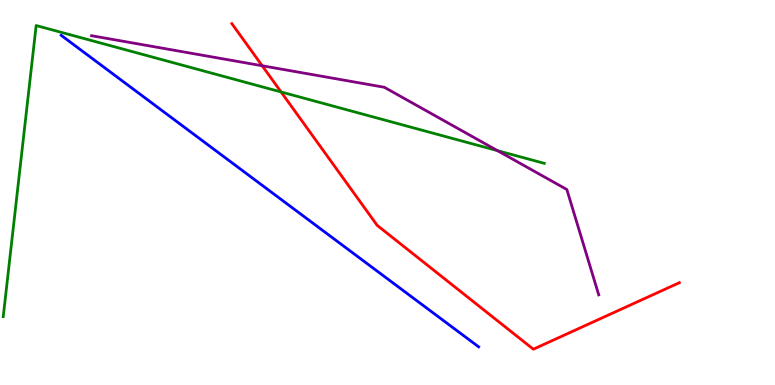[{'lines': ['blue', 'red'], 'intersections': []}, {'lines': ['green', 'red'], 'intersections': [{'x': 3.63, 'y': 7.61}]}, {'lines': ['purple', 'red'], 'intersections': [{'x': 3.38, 'y': 8.29}]}, {'lines': ['blue', 'green'], 'intersections': []}, {'lines': ['blue', 'purple'], 'intersections': []}, {'lines': ['green', 'purple'], 'intersections': [{'x': 6.42, 'y': 6.09}]}]